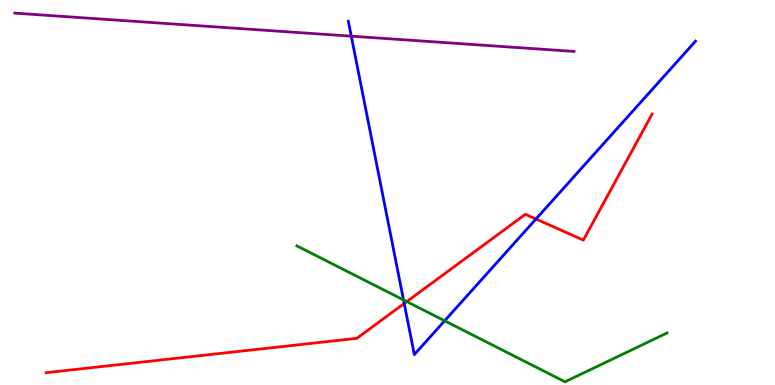[{'lines': ['blue', 'red'], 'intersections': [{'x': 5.22, 'y': 2.12}, {'x': 6.92, 'y': 4.31}]}, {'lines': ['green', 'red'], 'intersections': [{'x': 5.25, 'y': 2.17}]}, {'lines': ['purple', 'red'], 'intersections': []}, {'lines': ['blue', 'green'], 'intersections': [{'x': 5.21, 'y': 2.21}, {'x': 5.74, 'y': 1.67}]}, {'lines': ['blue', 'purple'], 'intersections': [{'x': 4.53, 'y': 9.06}]}, {'lines': ['green', 'purple'], 'intersections': []}]